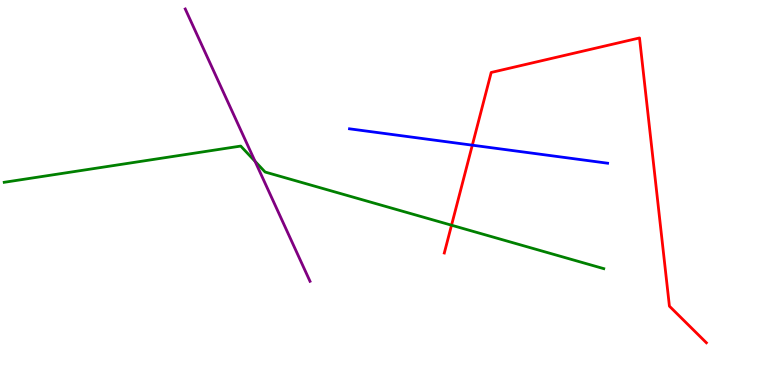[{'lines': ['blue', 'red'], 'intersections': [{'x': 6.09, 'y': 6.23}]}, {'lines': ['green', 'red'], 'intersections': [{'x': 5.83, 'y': 4.15}]}, {'lines': ['purple', 'red'], 'intersections': []}, {'lines': ['blue', 'green'], 'intersections': []}, {'lines': ['blue', 'purple'], 'intersections': []}, {'lines': ['green', 'purple'], 'intersections': [{'x': 3.29, 'y': 5.81}]}]